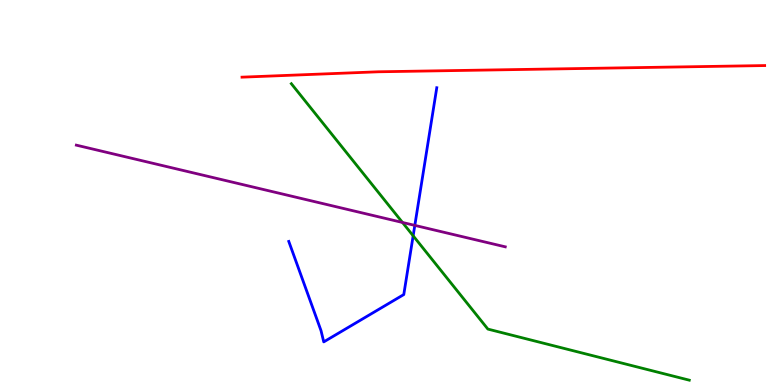[{'lines': ['blue', 'red'], 'intersections': []}, {'lines': ['green', 'red'], 'intersections': []}, {'lines': ['purple', 'red'], 'intersections': []}, {'lines': ['blue', 'green'], 'intersections': [{'x': 5.33, 'y': 3.88}]}, {'lines': ['blue', 'purple'], 'intersections': [{'x': 5.35, 'y': 4.15}]}, {'lines': ['green', 'purple'], 'intersections': [{'x': 5.19, 'y': 4.22}]}]